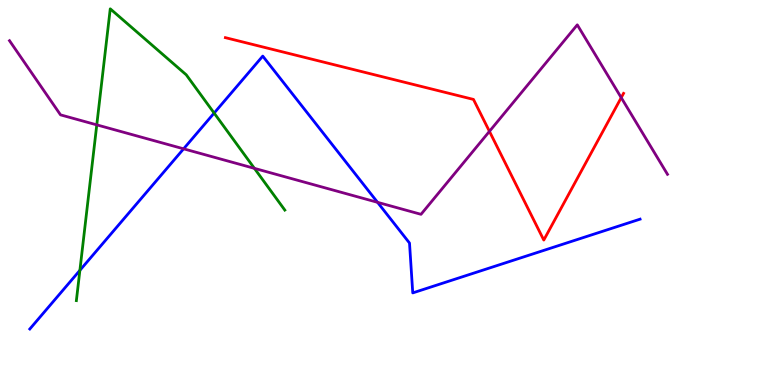[{'lines': ['blue', 'red'], 'intersections': []}, {'lines': ['green', 'red'], 'intersections': []}, {'lines': ['purple', 'red'], 'intersections': [{'x': 6.32, 'y': 6.59}, {'x': 8.02, 'y': 7.46}]}, {'lines': ['blue', 'green'], 'intersections': [{'x': 1.03, 'y': 2.98}, {'x': 2.76, 'y': 7.06}]}, {'lines': ['blue', 'purple'], 'intersections': [{'x': 2.37, 'y': 6.13}, {'x': 4.87, 'y': 4.74}]}, {'lines': ['green', 'purple'], 'intersections': [{'x': 1.25, 'y': 6.76}, {'x': 3.28, 'y': 5.63}]}]